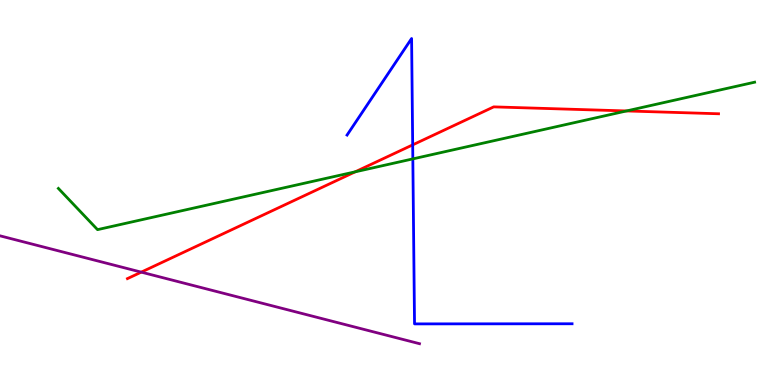[{'lines': ['blue', 'red'], 'intersections': [{'x': 5.33, 'y': 6.24}]}, {'lines': ['green', 'red'], 'intersections': [{'x': 4.58, 'y': 5.54}, {'x': 8.08, 'y': 7.12}]}, {'lines': ['purple', 'red'], 'intersections': [{'x': 1.82, 'y': 2.93}]}, {'lines': ['blue', 'green'], 'intersections': [{'x': 5.33, 'y': 5.87}]}, {'lines': ['blue', 'purple'], 'intersections': []}, {'lines': ['green', 'purple'], 'intersections': []}]